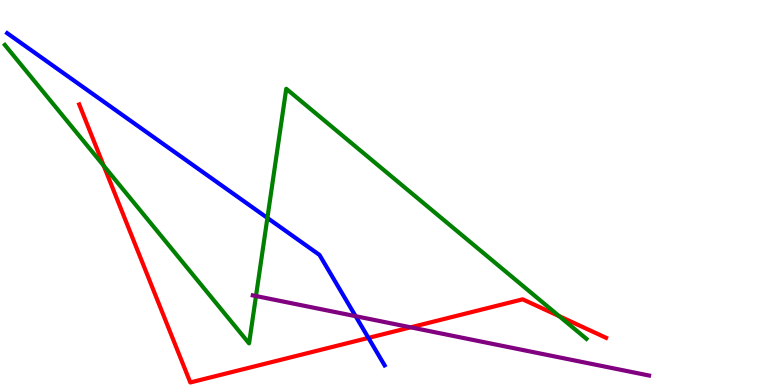[{'lines': ['blue', 'red'], 'intersections': [{'x': 4.75, 'y': 1.22}]}, {'lines': ['green', 'red'], 'intersections': [{'x': 1.34, 'y': 5.69}, {'x': 7.22, 'y': 1.79}]}, {'lines': ['purple', 'red'], 'intersections': [{'x': 5.3, 'y': 1.5}]}, {'lines': ['blue', 'green'], 'intersections': [{'x': 3.45, 'y': 4.34}]}, {'lines': ['blue', 'purple'], 'intersections': [{'x': 4.59, 'y': 1.79}]}, {'lines': ['green', 'purple'], 'intersections': [{'x': 3.3, 'y': 2.31}]}]